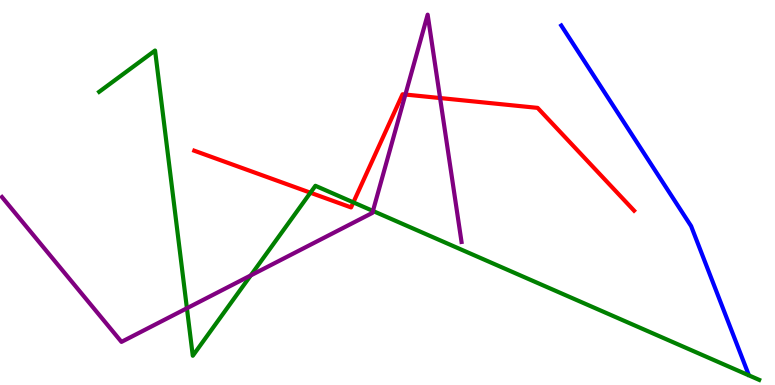[{'lines': ['blue', 'red'], 'intersections': []}, {'lines': ['green', 'red'], 'intersections': [{'x': 4.01, 'y': 4.99}, {'x': 4.56, 'y': 4.74}]}, {'lines': ['purple', 'red'], 'intersections': [{'x': 5.23, 'y': 7.54}, {'x': 5.68, 'y': 7.45}]}, {'lines': ['blue', 'green'], 'intersections': []}, {'lines': ['blue', 'purple'], 'intersections': []}, {'lines': ['green', 'purple'], 'intersections': [{'x': 2.41, 'y': 1.99}, {'x': 3.24, 'y': 2.85}, {'x': 4.81, 'y': 4.52}]}]